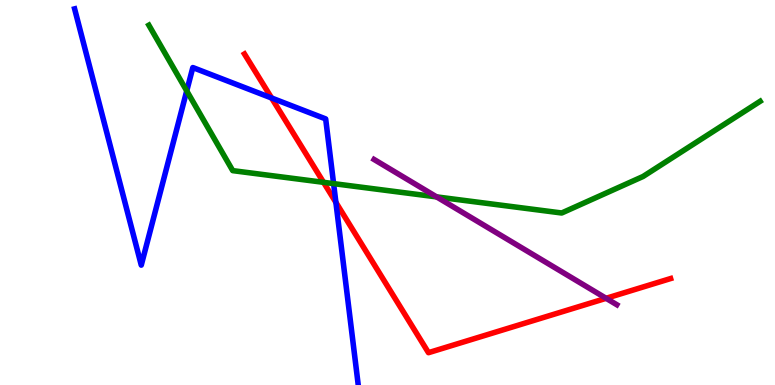[{'lines': ['blue', 'red'], 'intersections': [{'x': 3.5, 'y': 7.45}, {'x': 4.33, 'y': 4.74}]}, {'lines': ['green', 'red'], 'intersections': [{'x': 4.17, 'y': 5.26}]}, {'lines': ['purple', 'red'], 'intersections': [{'x': 7.82, 'y': 2.25}]}, {'lines': ['blue', 'green'], 'intersections': [{'x': 2.41, 'y': 7.64}, {'x': 4.3, 'y': 5.23}]}, {'lines': ['blue', 'purple'], 'intersections': []}, {'lines': ['green', 'purple'], 'intersections': [{'x': 5.63, 'y': 4.89}]}]